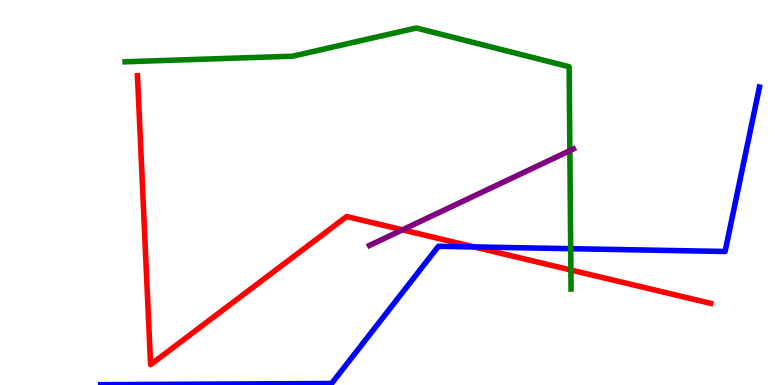[{'lines': ['blue', 'red'], 'intersections': [{'x': 6.12, 'y': 3.59}]}, {'lines': ['green', 'red'], 'intersections': [{'x': 7.37, 'y': 2.99}]}, {'lines': ['purple', 'red'], 'intersections': [{'x': 5.19, 'y': 4.03}]}, {'lines': ['blue', 'green'], 'intersections': [{'x': 7.36, 'y': 3.54}]}, {'lines': ['blue', 'purple'], 'intersections': []}, {'lines': ['green', 'purple'], 'intersections': [{'x': 7.35, 'y': 6.09}]}]